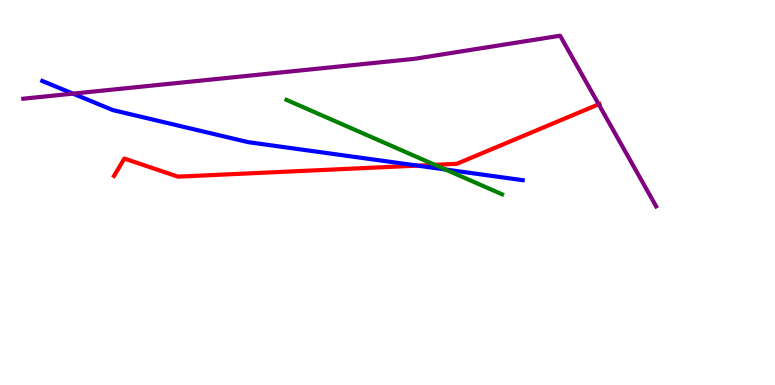[{'lines': ['blue', 'red'], 'intersections': [{'x': 5.39, 'y': 5.7}]}, {'lines': ['green', 'red'], 'intersections': [{'x': 5.61, 'y': 5.72}]}, {'lines': ['purple', 'red'], 'intersections': [{'x': 7.73, 'y': 7.29}]}, {'lines': ['blue', 'green'], 'intersections': [{'x': 5.75, 'y': 5.6}]}, {'lines': ['blue', 'purple'], 'intersections': [{'x': 0.942, 'y': 7.57}]}, {'lines': ['green', 'purple'], 'intersections': []}]